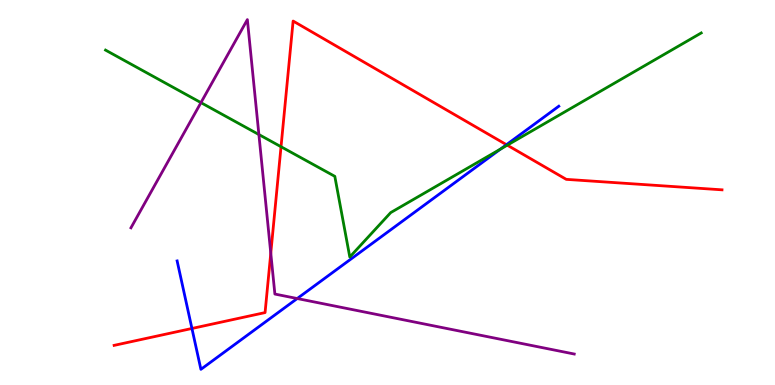[{'lines': ['blue', 'red'], 'intersections': [{'x': 2.48, 'y': 1.47}, {'x': 6.54, 'y': 6.24}]}, {'lines': ['green', 'red'], 'intersections': [{'x': 3.63, 'y': 6.19}, {'x': 6.55, 'y': 6.23}]}, {'lines': ['purple', 'red'], 'intersections': [{'x': 3.49, 'y': 3.42}]}, {'lines': ['blue', 'green'], 'intersections': [{'x': 6.46, 'y': 6.13}]}, {'lines': ['blue', 'purple'], 'intersections': [{'x': 3.84, 'y': 2.25}]}, {'lines': ['green', 'purple'], 'intersections': [{'x': 2.59, 'y': 7.33}, {'x': 3.34, 'y': 6.51}]}]